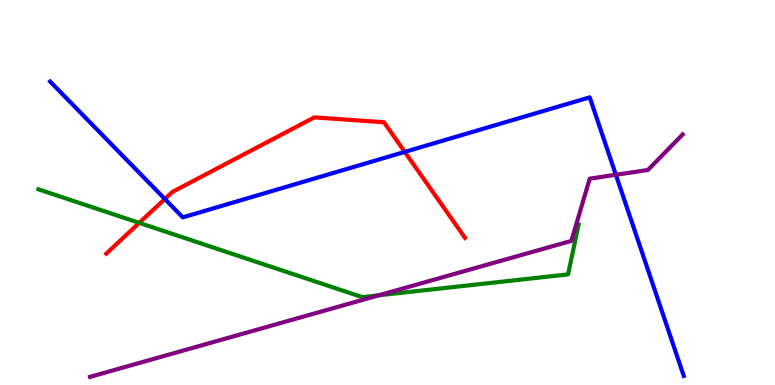[{'lines': ['blue', 'red'], 'intersections': [{'x': 2.13, 'y': 4.83}, {'x': 5.22, 'y': 6.05}]}, {'lines': ['green', 'red'], 'intersections': [{'x': 1.8, 'y': 4.21}]}, {'lines': ['purple', 'red'], 'intersections': []}, {'lines': ['blue', 'green'], 'intersections': []}, {'lines': ['blue', 'purple'], 'intersections': [{'x': 7.95, 'y': 5.46}]}, {'lines': ['green', 'purple'], 'intersections': [{'x': 4.89, 'y': 2.33}]}]